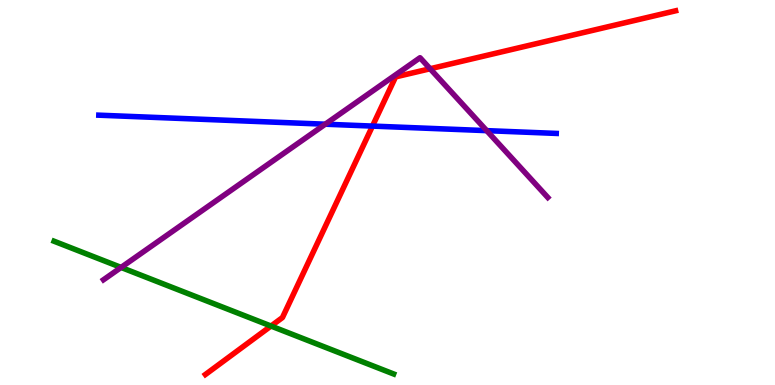[{'lines': ['blue', 'red'], 'intersections': [{'x': 4.81, 'y': 6.72}]}, {'lines': ['green', 'red'], 'intersections': [{'x': 3.5, 'y': 1.53}]}, {'lines': ['purple', 'red'], 'intersections': [{'x': 5.55, 'y': 8.21}]}, {'lines': ['blue', 'green'], 'intersections': []}, {'lines': ['blue', 'purple'], 'intersections': [{'x': 4.2, 'y': 6.77}, {'x': 6.28, 'y': 6.61}]}, {'lines': ['green', 'purple'], 'intersections': [{'x': 1.56, 'y': 3.05}]}]